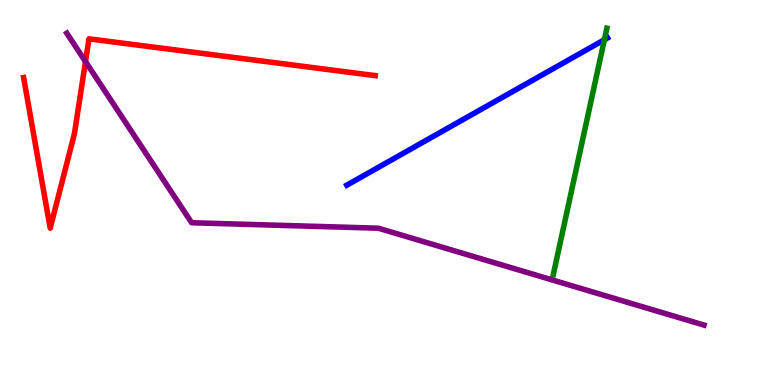[{'lines': ['blue', 'red'], 'intersections': []}, {'lines': ['green', 'red'], 'intersections': []}, {'lines': ['purple', 'red'], 'intersections': [{'x': 1.1, 'y': 8.4}]}, {'lines': ['blue', 'green'], 'intersections': [{'x': 7.8, 'y': 8.97}]}, {'lines': ['blue', 'purple'], 'intersections': []}, {'lines': ['green', 'purple'], 'intersections': []}]